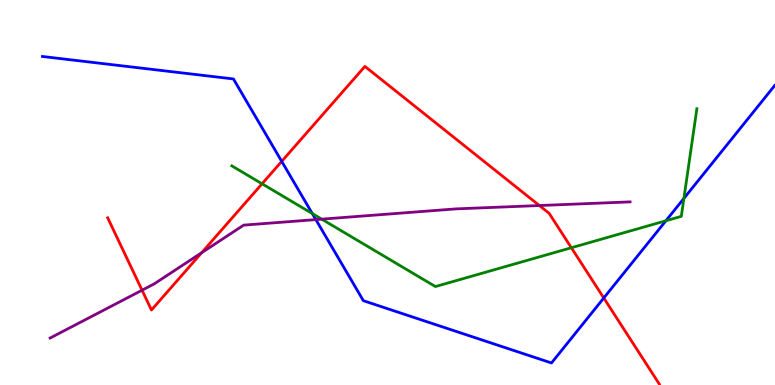[{'lines': ['blue', 'red'], 'intersections': [{'x': 3.64, 'y': 5.81}, {'x': 7.79, 'y': 2.26}]}, {'lines': ['green', 'red'], 'intersections': [{'x': 3.38, 'y': 5.23}, {'x': 7.37, 'y': 3.56}]}, {'lines': ['purple', 'red'], 'intersections': [{'x': 1.83, 'y': 2.46}, {'x': 2.6, 'y': 3.44}, {'x': 6.96, 'y': 4.66}]}, {'lines': ['blue', 'green'], 'intersections': [{'x': 4.03, 'y': 4.45}, {'x': 8.59, 'y': 4.27}, {'x': 8.82, 'y': 4.85}]}, {'lines': ['blue', 'purple'], 'intersections': [{'x': 4.08, 'y': 4.3}]}, {'lines': ['green', 'purple'], 'intersections': [{'x': 4.15, 'y': 4.31}]}]